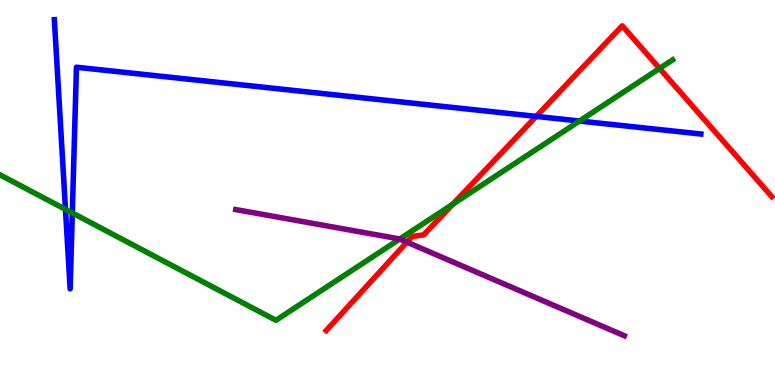[{'lines': ['blue', 'red'], 'intersections': [{'x': 6.92, 'y': 6.98}]}, {'lines': ['green', 'red'], 'intersections': [{'x': 5.84, 'y': 4.7}, {'x': 8.51, 'y': 8.22}]}, {'lines': ['purple', 'red'], 'intersections': [{'x': 5.25, 'y': 3.71}]}, {'lines': ['blue', 'green'], 'intersections': [{'x': 0.845, 'y': 4.56}, {'x': 0.933, 'y': 4.47}, {'x': 7.48, 'y': 6.86}]}, {'lines': ['blue', 'purple'], 'intersections': []}, {'lines': ['green', 'purple'], 'intersections': [{'x': 5.16, 'y': 3.79}]}]